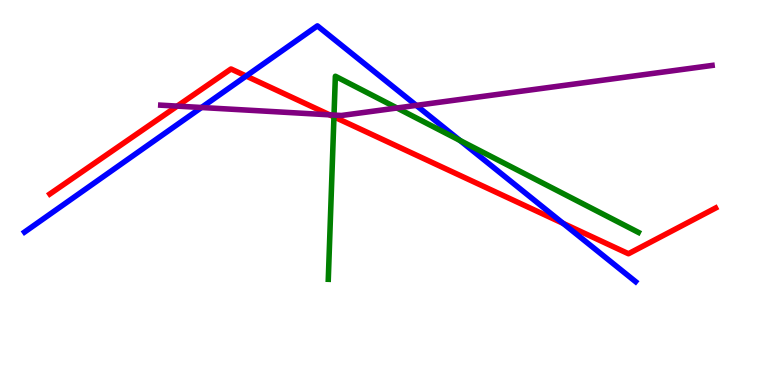[{'lines': ['blue', 'red'], 'intersections': [{'x': 3.18, 'y': 8.02}, {'x': 7.27, 'y': 4.2}]}, {'lines': ['green', 'red'], 'intersections': [{'x': 4.31, 'y': 6.97}]}, {'lines': ['purple', 'red'], 'intersections': [{'x': 2.29, 'y': 7.24}, {'x': 4.25, 'y': 7.02}]}, {'lines': ['blue', 'green'], 'intersections': [{'x': 5.93, 'y': 6.35}]}, {'lines': ['blue', 'purple'], 'intersections': [{'x': 2.6, 'y': 7.21}, {'x': 5.37, 'y': 7.26}]}, {'lines': ['green', 'purple'], 'intersections': [{'x': 4.31, 'y': 7.01}, {'x': 5.12, 'y': 7.2}]}]